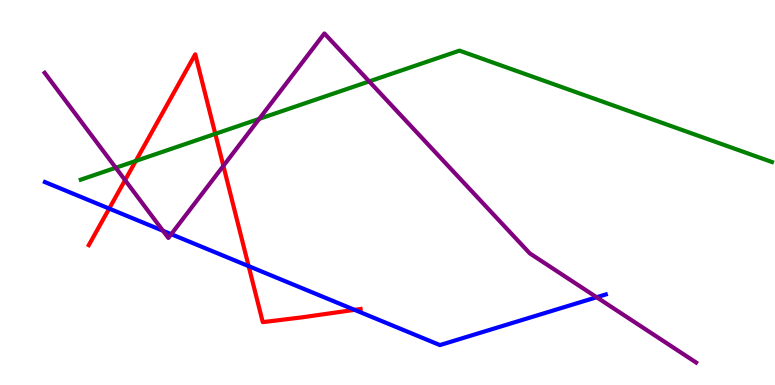[{'lines': ['blue', 'red'], 'intersections': [{'x': 1.41, 'y': 4.58}, {'x': 3.21, 'y': 3.09}, {'x': 4.57, 'y': 1.95}]}, {'lines': ['green', 'red'], 'intersections': [{'x': 1.75, 'y': 5.82}, {'x': 2.78, 'y': 6.52}]}, {'lines': ['purple', 'red'], 'intersections': [{'x': 1.61, 'y': 5.32}, {'x': 2.88, 'y': 5.69}]}, {'lines': ['blue', 'green'], 'intersections': []}, {'lines': ['blue', 'purple'], 'intersections': [{'x': 2.1, 'y': 4.01}, {'x': 2.21, 'y': 3.92}, {'x': 7.7, 'y': 2.28}]}, {'lines': ['green', 'purple'], 'intersections': [{'x': 1.49, 'y': 5.64}, {'x': 3.34, 'y': 6.91}, {'x': 4.76, 'y': 7.89}]}]